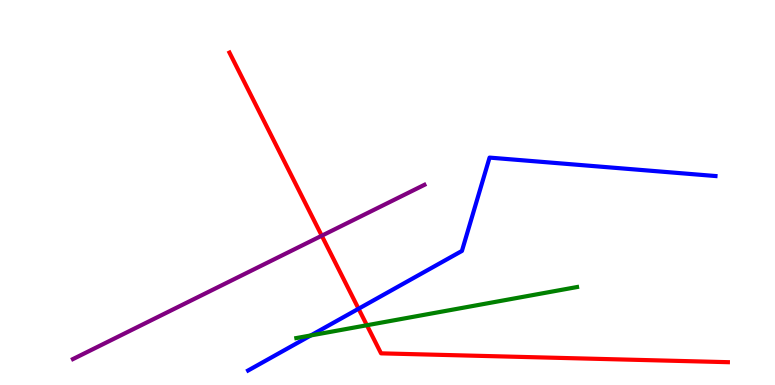[{'lines': ['blue', 'red'], 'intersections': [{'x': 4.63, 'y': 1.98}]}, {'lines': ['green', 'red'], 'intersections': [{'x': 4.73, 'y': 1.55}]}, {'lines': ['purple', 'red'], 'intersections': [{'x': 4.15, 'y': 3.88}]}, {'lines': ['blue', 'green'], 'intersections': [{'x': 4.01, 'y': 1.29}]}, {'lines': ['blue', 'purple'], 'intersections': []}, {'lines': ['green', 'purple'], 'intersections': []}]